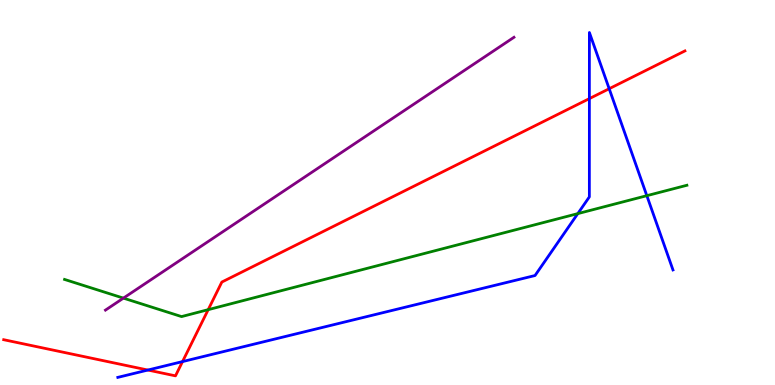[{'lines': ['blue', 'red'], 'intersections': [{'x': 1.91, 'y': 0.388}, {'x': 2.36, 'y': 0.608}, {'x': 7.6, 'y': 7.44}, {'x': 7.86, 'y': 7.7}]}, {'lines': ['green', 'red'], 'intersections': [{'x': 2.69, 'y': 1.96}]}, {'lines': ['purple', 'red'], 'intersections': []}, {'lines': ['blue', 'green'], 'intersections': [{'x': 7.46, 'y': 4.45}, {'x': 8.35, 'y': 4.92}]}, {'lines': ['blue', 'purple'], 'intersections': []}, {'lines': ['green', 'purple'], 'intersections': [{'x': 1.59, 'y': 2.26}]}]